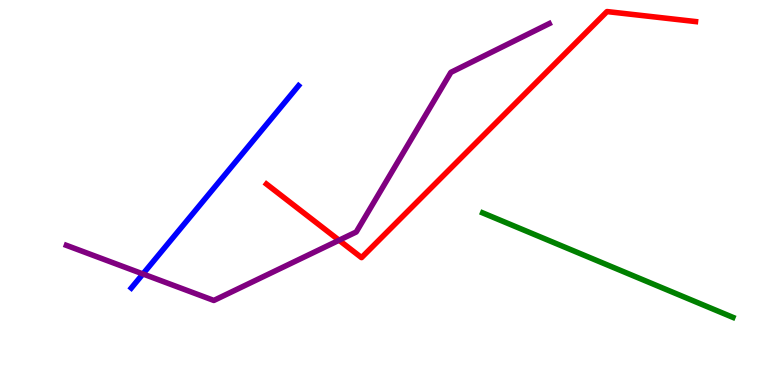[{'lines': ['blue', 'red'], 'intersections': []}, {'lines': ['green', 'red'], 'intersections': []}, {'lines': ['purple', 'red'], 'intersections': [{'x': 4.37, 'y': 3.76}]}, {'lines': ['blue', 'green'], 'intersections': []}, {'lines': ['blue', 'purple'], 'intersections': [{'x': 1.84, 'y': 2.88}]}, {'lines': ['green', 'purple'], 'intersections': []}]